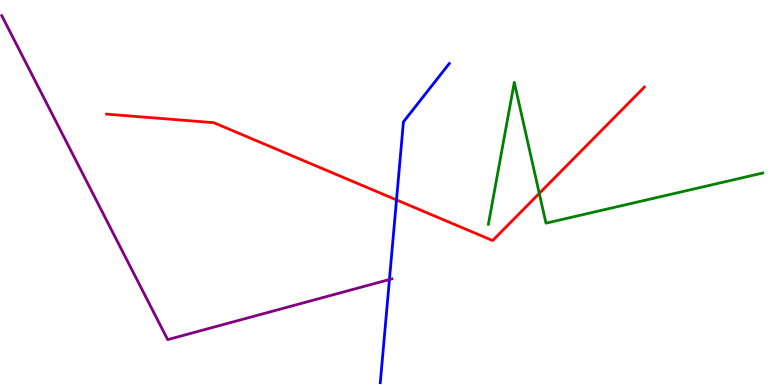[{'lines': ['blue', 'red'], 'intersections': [{'x': 5.12, 'y': 4.81}]}, {'lines': ['green', 'red'], 'intersections': [{'x': 6.96, 'y': 4.98}]}, {'lines': ['purple', 'red'], 'intersections': []}, {'lines': ['blue', 'green'], 'intersections': []}, {'lines': ['blue', 'purple'], 'intersections': [{'x': 5.03, 'y': 2.74}]}, {'lines': ['green', 'purple'], 'intersections': []}]